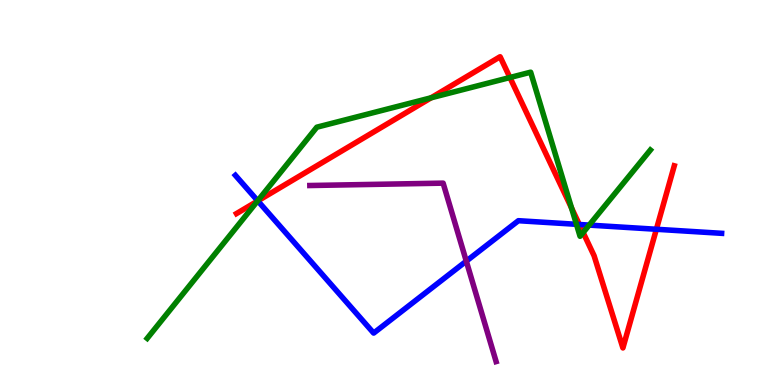[{'lines': ['blue', 'red'], 'intersections': [{'x': 3.33, 'y': 4.78}, {'x': 7.48, 'y': 4.17}, {'x': 8.47, 'y': 4.04}]}, {'lines': ['green', 'red'], 'intersections': [{'x': 3.32, 'y': 4.78}, {'x': 5.56, 'y': 7.46}, {'x': 6.58, 'y': 7.99}, {'x': 7.37, 'y': 4.6}, {'x': 7.52, 'y': 3.96}]}, {'lines': ['purple', 'red'], 'intersections': []}, {'lines': ['blue', 'green'], 'intersections': [{'x': 3.33, 'y': 4.78}, {'x': 7.44, 'y': 4.17}, {'x': 7.6, 'y': 4.15}]}, {'lines': ['blue', 'purple'], 'intersections': [{'x': 6.02, 'y': 3.22}]}, {'lines': ['green', 'purple'], 'intersections': []}]